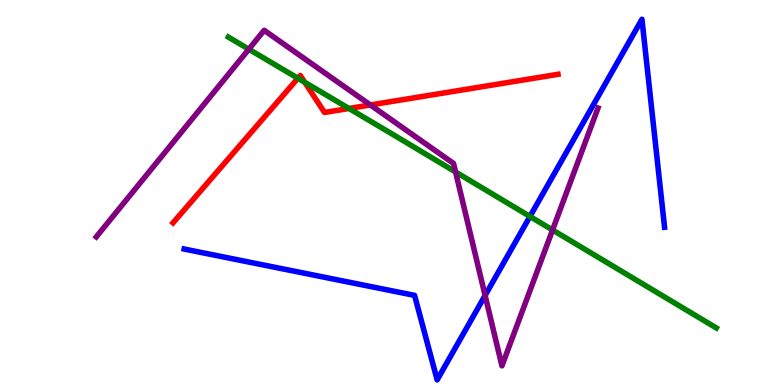[{'lines': ['blue', 'red'], 'intersections': []}, {'lines': ['green', 'red'], 'intersections': [{'x': 3.84, 'y': 7.97}, {'x': 3.93, 'y': 7.86}, {'x': 4.5, 'y': 7.18}]}, {'lines': ['purple', 'red'], 'intersections': [{'x': 4.78, 'y': 7.27}]}, {'lines': ['blue', 'green'], 'intersections': [{'x': 6.84, 'y': 4.38}]}, {'lines': ['blue', 'purple'], 'intersections': [{'x': 6.26, 'y': 2.33}]}, {'lines': ['green', 'purple'], 'intersections': [{'x': 3.21, 'y': 8.72}, {'x': 5.88, 'y': 5.53}, {'x': 7.13, 'y': 4.03}]}]